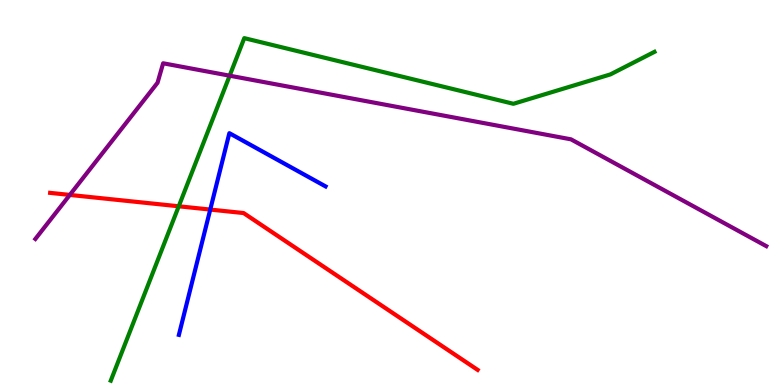[{'lines': ['blue', 'red'], 'intersections': [{'x': 2.71, 'y': 4.56}]}, {'lines': ['green', 'red'], 'intersections': [{'x': 2.31, 'y': 4.64}]}, {'lines': ['purple', 'red'], 'intersections': [{'x': 0.901, 'y': 4.94}]}, {'lines': ['blue', 'green'], 'intersections': []}, {'lines': ['blue', 'purple'], 'intersections': []}, {'lines': ['green', 'purple'], 'intersections': [{'x': 2.96, 'y': 8.03}]}]